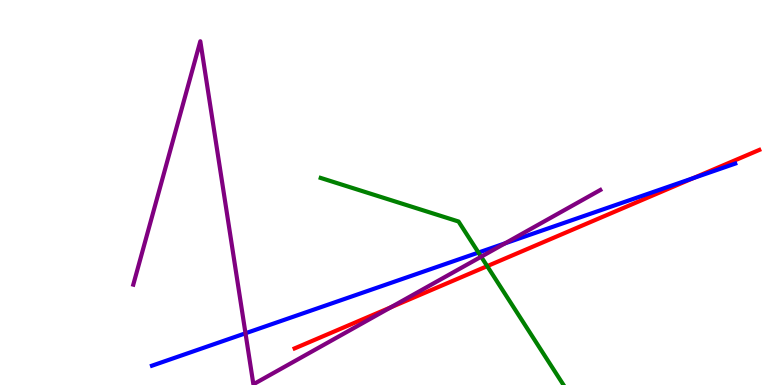[{'lines': ['blue', 'red'], 'intersections': [{'x': 8.95, 'y': 5.37}]}, {'lines': ['green', 'red'], 'intersections': [{'x': 6.29, 'y': 3.09}]}, {'lines': ['purple', 'red'], 'intersections': [{'x': 5.04, 'y': 2.02}]}, {'lines': ['blue', 'green'], 'intersections': [{'x': 6.17, 'y': 3.44}]}, {'lines': ['blue', 'purple'], 'intersections': [{'x': 3.17, 'y': 1.34}, {'x': 6.52, 'y': 3.68}]}, {'lines': ['green', 'purple'], 'intersections': [{'x': 6.21, 'y': 3.33}]}]